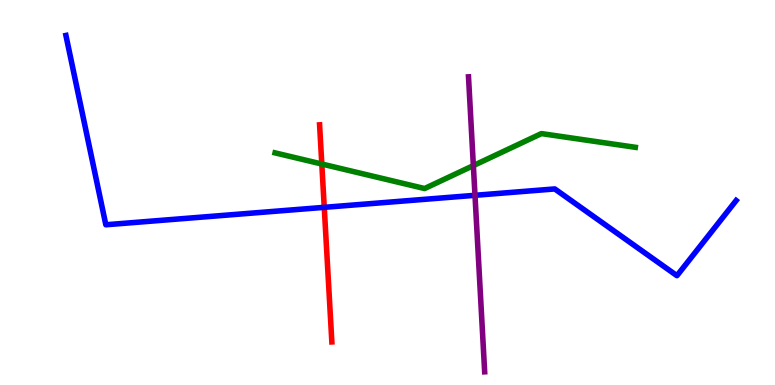[{'lines': ['blue', 'red'], 'intersections': [{'x': 4.18, 'y': 4.61}]}, {'lines': ['green', 'red'], 'intersections': [{'x': 4.15, 'y': 5.74}]}, {'lines': ['purple', 'red'], 'intersections': []}, {'lines': ['blue', 'green'], 'intersections': []}, {'lines': ['blue', 'purple'], 'intersections': [{'x': 6.13, 'y': 4.93}]}, {'lines': ['green', 'purple'], 'intersections': [{'x': 6.11, 'y': 5.7}]}]